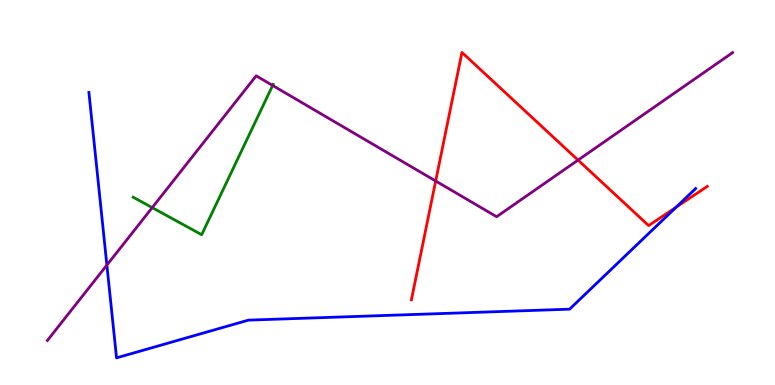[{'lines': ['blue', 'red'], 'intersections': [{'x': 8.72, 'y': 4.62}]}, {'lines': ['green', 'red'], 'intersections': []}, {'lines': ['purple', 'red'], 'intersections': [{'x': 5.62, 'y': 5.3}, {'x': 7.46, 'y': 5.84}]}, {'lines': ['blue', 'green'], 'intersections': []}, {'lines': ['blue', 'purple'], 'intersections': [{'x': 1.38, 'y': 3.11}]}, {'lines': ['green', 'purple'], 'intersections': [{'x': 1.96, 'y': 4.61}, {'x': 3.52, 'y': 7.78}]}]